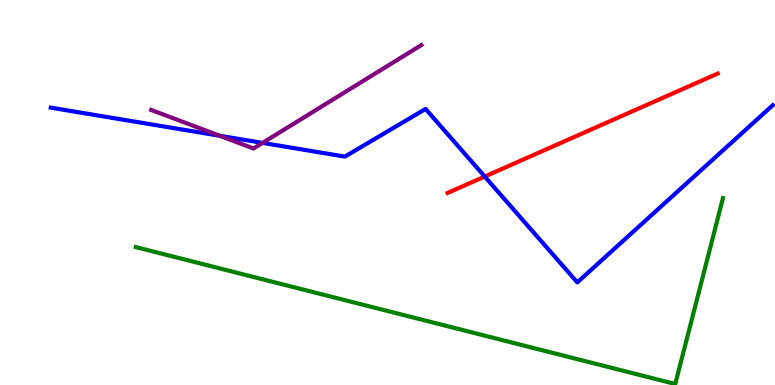[{'lines': ['blue', 'red'], 'intersections': [{'x': 6.25, 'y': 5.41}]}, {'lines': ['green', 'red'], 'intersections': []}, {'lines': ['purple', 'red'], 'intersections': []}, {'lines': ['blue', 'green'], 'intersections': []}, {'lines': ['blue', 'purple'], 'intersections': [{'x': 2.84, 'y': 6.47}, {'x': 3.39, 'y': 6.29}]}, {'lines': ['green', 'purple'], 'intersections': []}]